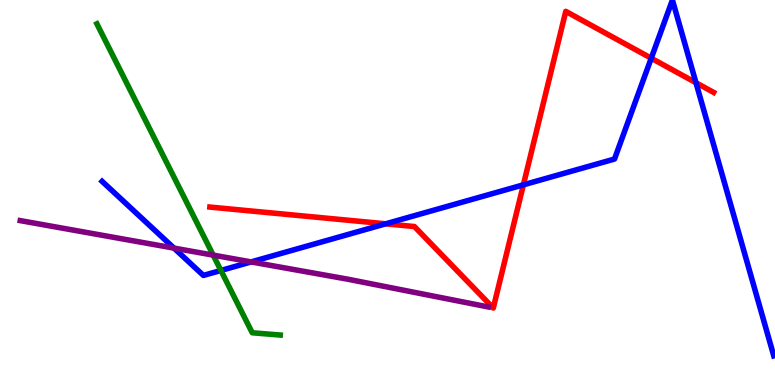[{'lines': ['blue', 'red'], 'intersections': [{'x': 4.98, 'y': 4.19}, {'x': 6.75, 'y': 5.2}, {'x': 8.4, 'y': 8.49}, {'x': 8.98, 'y': 7.85}]}, {'lines': ['green', 'red'], 'intersections': []}, {'lines': ['purple', 'red'], 'intersections': []}, {'lines': ['blue', 'green'], 'intersections': [{'x': 2.85, 'y': 2.97}]}, {'lines': ['blue', 'purple'], 'intersections': [{'x': 2.25, 'y': 3.56}, {'x': 3.24, 'y': 3.2}]}, {'lines': ['green', 'purple'], 'intersections': [{'x': 2.75, 'y': 3.37}]}]